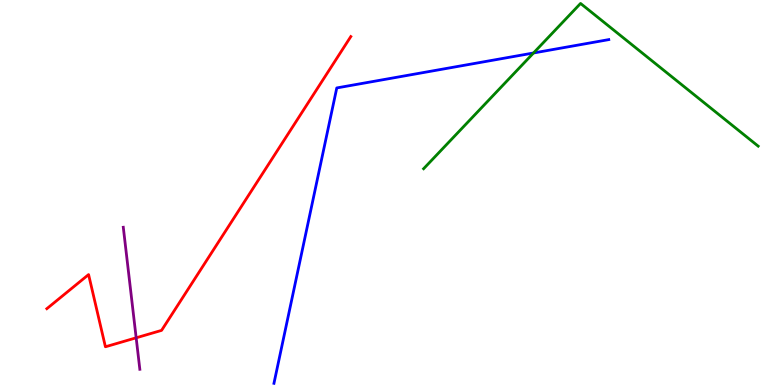[{'lines': ['blue', 'red'], 'intersections': []}, {'lines': ['green', 'red'], 'intersections': []}, {'lines': ['purple', 'red'], 'intersections': [{'x': 1.76, 'y': 1.23}]}, {'lines': ['blue', 'green'], 'intersections': [{'x': 6.88, 'y': 8.62}]}, {'lines': ['blue', 'purple'], 'intersections': []}, {'lines': ['green', 'purple'], 'intersections': []}]